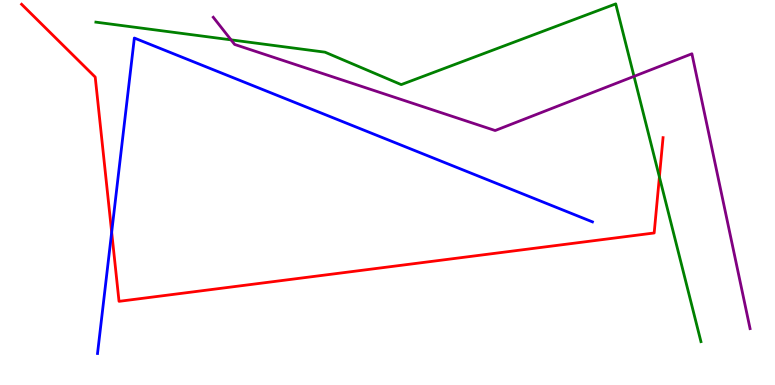[{'lines': ['blue', 'red'], 'intersections': [{'x': 1.44, 'y': 3.97}]}, {'lines': ['green', 'red'], 'intersections': [{'x': 8.51, 'y': 5.4}]}, {'lines': ['purple', 'red'], 'intersections': []}, {'lines': ['blue', 'green'], 'intersections': []}, {'lines': ['blue', 'purple'], 'intersections': []}, {'lines': ['green', 'purple'], 'intersections': [{'x': 2.98, 'y': 8.96}, {'x': 8.18, 'y': 8.02}]}]